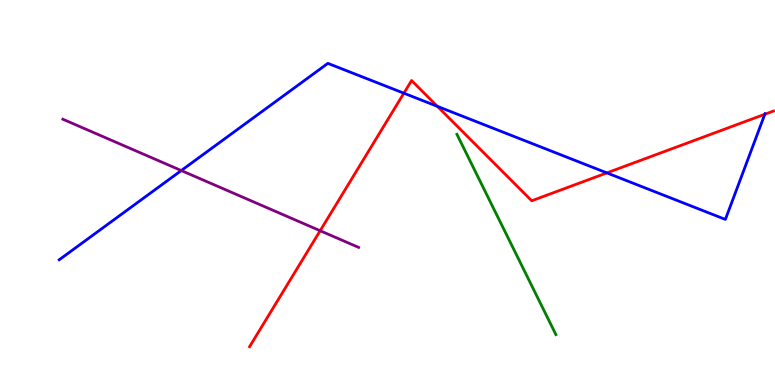[{'lines': ['blue', 'red'], 'intersections': [{'x': 5.21, 'y': 7.58}, {'x': 5.64, 'y': 7.24}, {'x': 7.83, 'y': 5.51}, {'x': 9.87, 'y': 7.03}]}, {'lines': ['green', 'red'], 'intersections': []}, {'lines': ['purple', 'red'], 'intersections': [{'x': 4.13, 'y': 4.01}]}, {'lines': ['blue', 'green'], 'intersections': []}, {'lines': ['blue', 'purple'], 'intersections': [{'x': 2.34, 'y': 5.57}]}, {'lines': ['green', 'purple'], 'intersections': []}]